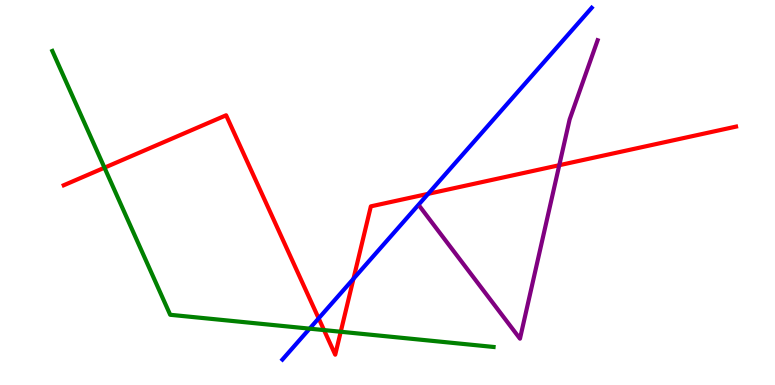[{'lines': ['blue', 'red'], 'intersections': [{'x': 4.11, 'y': 1.73}, {'x': 4.56, 'y': 2.76}, {'x': 5.52, 'y': 4.97}]}, {'lines': ['green', 'red'], 'intersections': [{'x': 1.35, 'y': 5.64}, {'x': 4.18, 'y': 1.43}, {'x': 4.4, 'y': 1.38}]}, {'lines': ['purple', 'red'], 'intersections': [{'x': 7.22, 'y': 5.71}]}, {'lines': ['blue', 'green'], 'intersections': [{'x': 3.99, 'y': 1.46}]}, {'lines': ['blue', 'purple'], 'intersections': []}, {'lines': ['green', 'purple'], 'intersections': []}]